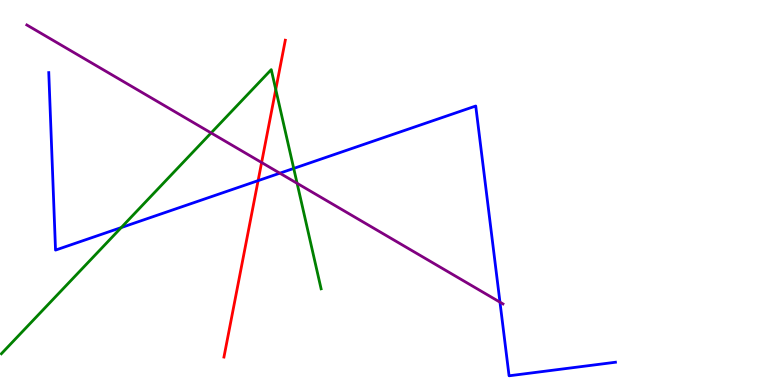[{'lines': ['blue', 'red'], 'intersections': [{'x': 3.33, 'y': 5.31}]}, {'lines': ['green', 'red'], 'intersections': [{'x': 3.56, 'y': 7.68}]}, {'lines': ['purple', 'red'], 'intersections': [{'x': 3.38, 'y': 5.78}]}, {'lines': ['blue', 'green'], 'intersections': [{'x': 1.56, 'y': 4.09}, {'x': 3.79, 'y': 5.63}]}, {'lines': ['blue', 'purple'], 'intersections': [{'x': 3.61, 'y': 5.5}, {'x': 6.45, 'y': 2.15}]}, {'lines': ['green', 'purple'], 'intersections': [{'x': 2.72, 'y': 6.55}, {'x': 3.83, 'y': 5.24}]}]